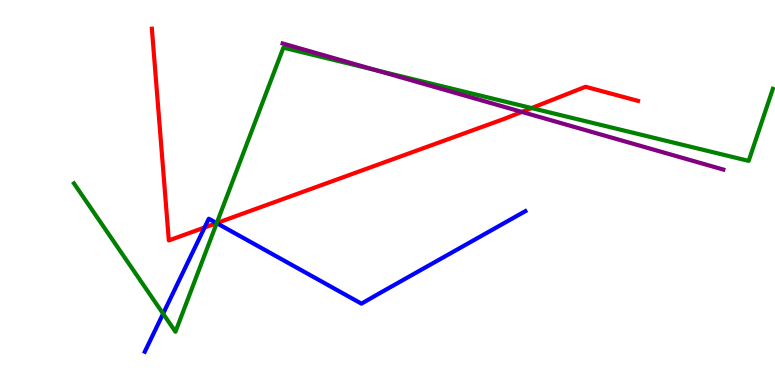[{'lines': ['blue', 'red'], 'intersections': [{'x': 2.64, 'y': 4.09}, {'x': 2.8, 'y': 4.21}]}, {'lines': ['green', 'red'], 'intersections': [{'x': 2.8, 'y': 4.21}, {'x': 6.86, 'y': 7.19}]}, {'lines': ['purple', 'red'], 'intersections': [{'x': 6.73, 'y': 7.09}]}, {'lines': ['blue', 'green'], 'intersections': [{'x': 2.1, 'y': 1.85}, {'x': 2.8, 'y': 4.2}]}, {'lines': ['blue', 'purple'], 'intersections': []}, {'lines': ['green', 'purple'], 'intersections': [{'x': 4.86, 'y': 8.17}]}]